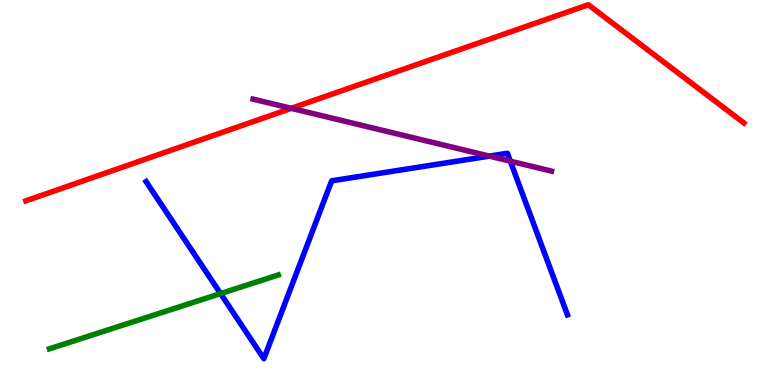[{'lines': ['blue', 'red'], 'intersections': []}, {'lines': ['green', 'red'], 'intersections': []}, {'lines': ['purple', 'red'], 'intersections': [{'x': 3.76, 'y': 7.19}]}, {'lines': ['blue', 'green'], 'intersections': [{'x': 2.85, 'y': 2.37}]}, {'lines': ['blue', 'purple'], 'intersections': [{'x': 6.31, 'y': 5.95}, {'x': 6.58, 'y': 5.81}]}, {'lines': ['green', 'purple'], 'intersections': []}]